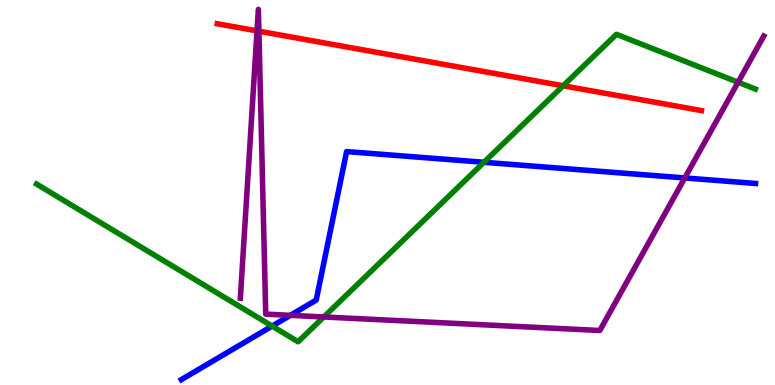[{'lines': ['blue', 'red'], 'intersections': []}, {'lines': ['green', 'red'], 'intersections': [{'x': 7.27, 'y': 7.77}]}, {'lines': ['purple', 'red'], 'intersections': [{'x': 3.32, 'y': 9.2}, {'x': 3.34, 'y': 9.19}]}, {'lines': ['blue', 'green'], 'intersections': [{'x': 3.51, 'y': 1.53}, {'x': 6.24, 'y': 5.78}]}, {'lines': ['blue', 'purple'], 'intersections': [{'x': 3.75, 'y': 1.81}, {'x': 8.84, 'y': 5.38}]}, {'lines': ['green', 'purple'], 'intersections': [{'x': 4.18, 'y': 1.77}, {'x': 9.52, 'y': 7.86}]}]